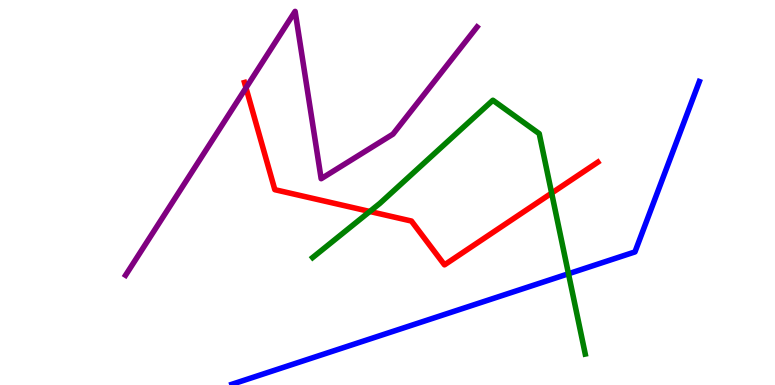[{'lines': ['blue', 'red'], 'intersections': []}, {'lines': ['green', 'red'], 'intersections': [{'x': 4.77, 'y': 4.51}, {'x': 7.12, 'y': 4.98}]}, {'lines': ['purple', 'red'], 'intersections': [{'x': 3.17, 'y': 7.72}]}, {'lines': ['blue', 'green'], 'intersections': [{'x': 7.34, 'y': 2.89}]}, {'lines': ['blue', 'purple'], 'intersections': []}, {'lines': ['green', 'purple'], 'intersections': []}]